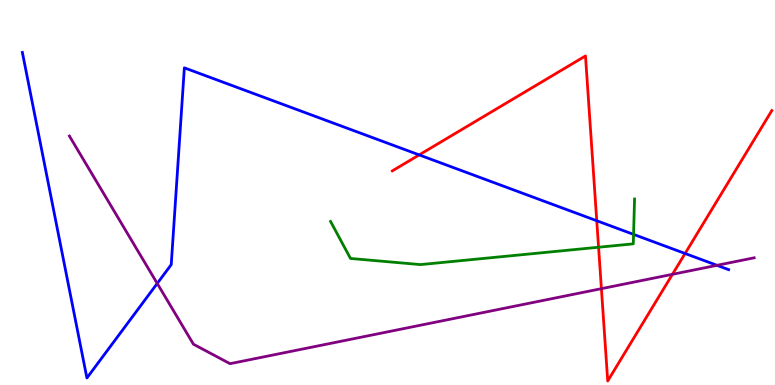[{'lines': ['blue', 'red'], 'intersections': [{'x': 5.41, 'y': 5.98}, {'x': 7.7, 'y': 4.27}, {'x': 8.84, 'y': 3.42}]}, {'lines': ['green', 'red'], 'intersections': [{'x': 7.72, 'y': 3.58}]}, {'lines': ['purple', 'red'], 'intersections': [{'x': 7.76, 'y': 2.5}, {'x': 8.68, 'y': 2.87}]}, {'lines': ['blue', 'green'], 'intersections': [{'x': 8.18, 'y': 3.91}]}, {'lines': ['blue', 'purple'], 'intersections': [{'x': 2.03, 'y': 2.64}, {'x': 9.25, 'y': 3.11}]}, {'lines': ['green', 'purple'], 'intersections': []}]